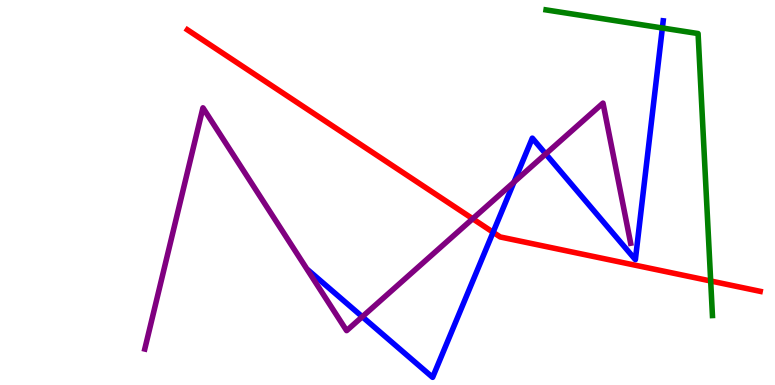[{'lines': ['blue', 'red'], 'intersections': [{'x': 6.36, 'y': 3.97}]}, {'lines': ['green', 'red'], 'intersections': [{'x': 9.17, 'y': 2.7}]}, {'lines': ['purple', 'red'], 'intersections': [{'x': 6.1, 'y': 4.32}]}, {'lines': ['blue', 'green'], 'intersections': [{'x': 8.55, 'y': 9.27}]}, {'lines': ['blue', 'purple'], 'intersections': [{'x': 4.67, 'y': 1.77}, {'x': 6.63, 'y': 5.27}, {'x': 7.04, 'y': 6.0}]}, {'lines': ['green', 'purple'], 'intersections': []}]